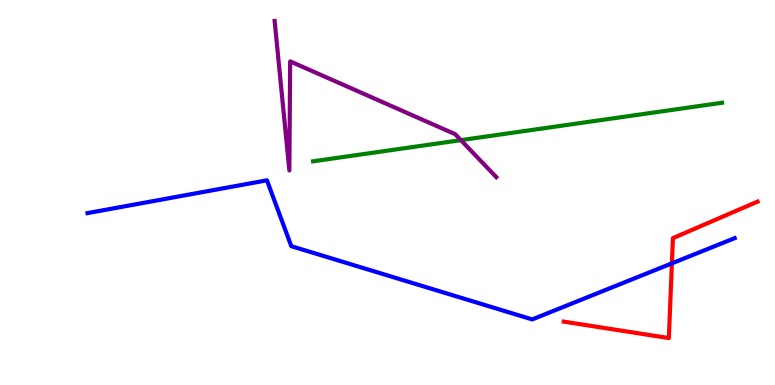[{'lines': ['blue', 'red'], 'intersections': [{'x': 8.67, 'y': 3.16}]}, {'lines': ['green', 'red'], 'intersections': []}, {'lines': ['purple', 'red'], 'intersections': []}, {'lines': ['blue', 'green'], 'intersections': []}, {'lines': ['blue', 'purple'], 'intersections': []}, {'lines': ['green', 'purple'], 'intersections': [{'x': 5.95, 'y': 6.36}]}]